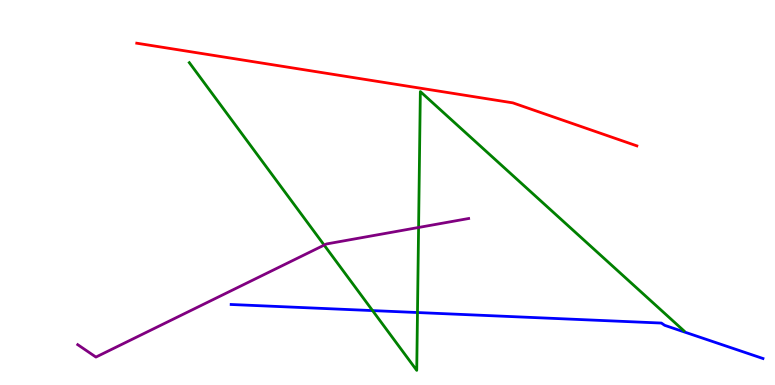[{'lines': ['blue', 'red'], 'intersections': []}, {'lines': ['green', 'red'], 'intersections': []}, {'lines': ['purple', 'red'], 'intersections': []}, {'lines': ['blue', 'green'], 'intersections': [{'x': 4.81, 'y': 1.93}, {'x': 5.39, 'y': 1.88}]}, {'lines': ['blue', 'purple'], 'intersections': []}, {'lines': ['green', 'purple'], 'intersections': [{'x': 4.18, 'y': 3.63}, {'x': 5.4, 'y': 4.09}]}]